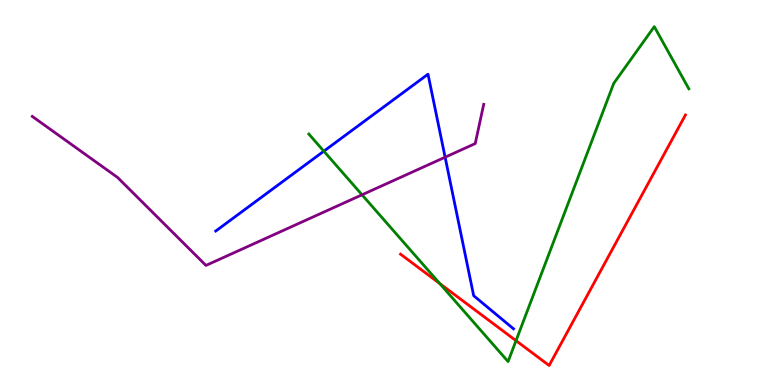[{'lines': ['blue', 'red'], 'intersections': []}, {'lines': ['green', 'red'], 'intersections': [{'x': 5.67, 'y': 2.64}, {'x': 6.66, 'y': 1.15}]}, {'lines': ['purple', 'red'], 'intersections': []}, {'lines': ['blue', 'green'], 'intersections': [{'x': 4.18, 'y': 6.07}]}, {'lines': ['blue', 'purple'], 'intersections': [{'x': 5.74, 'y': 5.92}]}, {'lines': ['green', 'purple'], 'intersections': [{'x': 4.67, 'y': 4.94}]}]